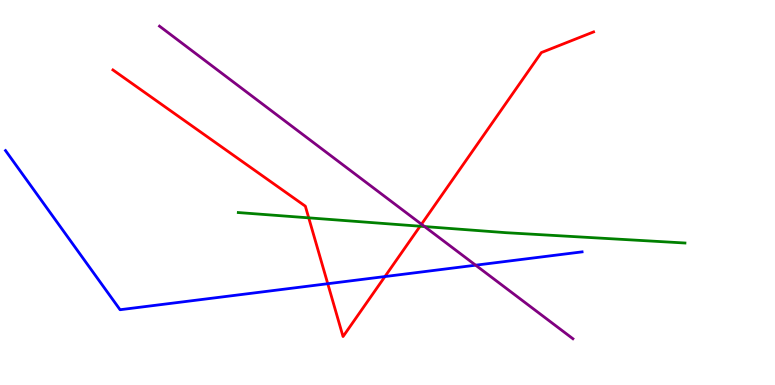[{'lines': ['blue', 'red'], 'intersections': [{'x': 4.23, 'y': 2.63}, {'x': 4.97, 'y': 2.82}]}, {'lines': ['green', 'red'], 'intersections': [{'x': 3.98, 'y': 4.34}, {'x': 5.42, 'y': 4.12}]}, {'lines': ['purple', 'red'], 'intersections': [{'x': 5.44, 'y': 4.18}]}, {'lines': ['blue', 'green'], 'intersections': []}, {'lines': ['blue', 'purple'], 'intersections': [{'x': 6.14, 'y': 3.11}]}, {'lines': ['green', 'purple'], 'intersections': [{'x': 5.48, 'y': 4.12}]}]